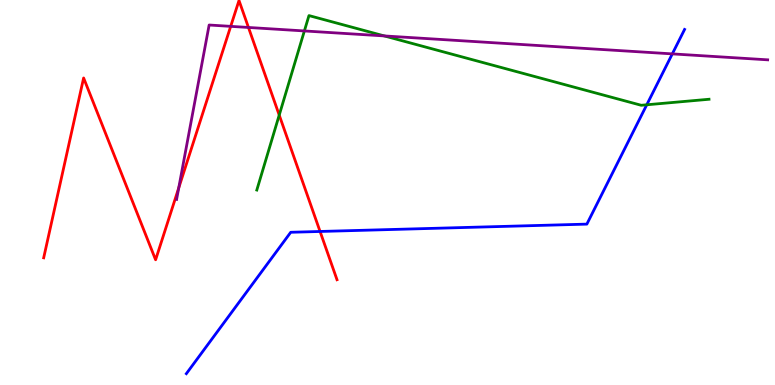[{'lines': ['blue', 'red'], 'intersections': [{'x': 4.13, 'y': 3.99}]}, {'lines': ['green', 'red'], 'intersections': [{'x': 3.6, 'y': 7.01}]}, {'lines': ['purple', 'red'], 'intersections': [{'x': 2.31, 'y': 5.12}, {'x': 2.98, 'y': 9.32}, {'x': 3.21, 'y': 9.29}]}, {'lines': ['blue', 'green'], 'intersections': [{'x': 8.35, 'y': 7.28}]}, {'lines': ['blue', 'purple'], 'intersections': [{'x': 8.67, 'y': 8.6}]}, {'lines': ['green', 'purple'], 'intersections': [{'x': 3.93, 'y': 9.2}, {'x': 4.96, 'y': 9.07}]}]